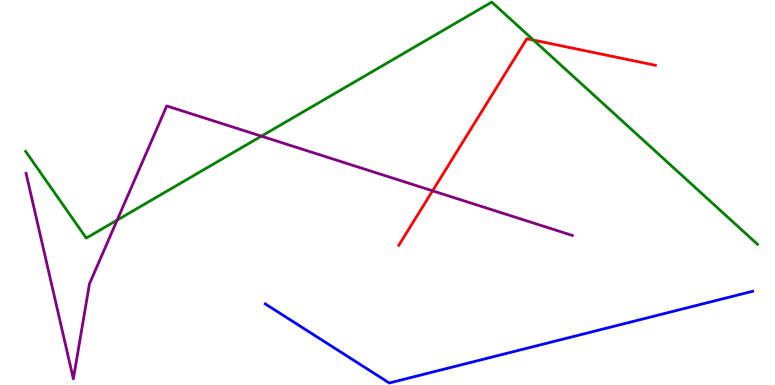[{'lines': ['blue', 'red'], 'intersections': []}, {'lines': ['green', 'red'], 'intersections': [{'x': 6.88, 'y': 8.96}]}, {'lines': ['purple', 'red'], 'intersections': [{'x': 5.58, 'y': 5.04}]}, {'lines': ['blue', 'green'], 'intersections': []}, {'lines': ['blue', 'purple'], 'intersections': []}, {'lines': ['green', 'purple'], 'intersections': [{'x': 1.51, 'y': 4.28}, {'x': 3.37, 'y': 6.46}]}]